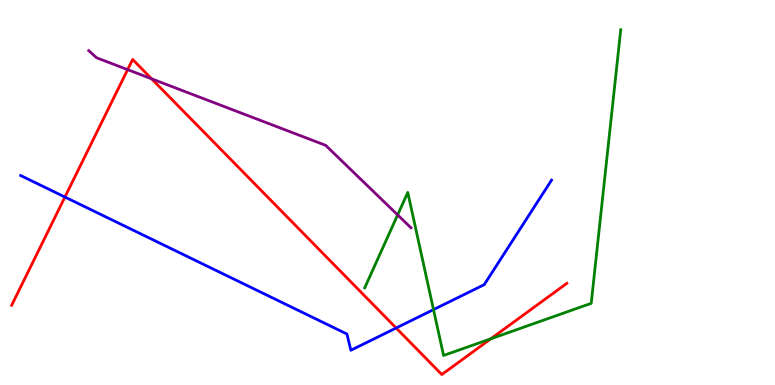[{'lines': ['blue', 'red'], 'intersections': [{'x': 0.838, 'y': 4.88}, {'x': 5.11, 'y': 1.48}]}, {'lines': ['green', 'red'], 'intersections': [{'x': 6.33, 'y': 1.2}]}, {'lines': ['purple', 'red'], 'intersections': [{'x': 1.65, 'y': 8.19}, {'x': 1.96, 'y': 7.95}]}, {'lines': ['blue', 'green'], 'intersections': [{'x': 5.59, 'y': 1.96}]}, {'lines': ['blue', 'purple'], 'intersections': []}, {'lines': ['green', 'purple'], 'intersections': [{'x': 5.13, 'y': 4.42}]}]